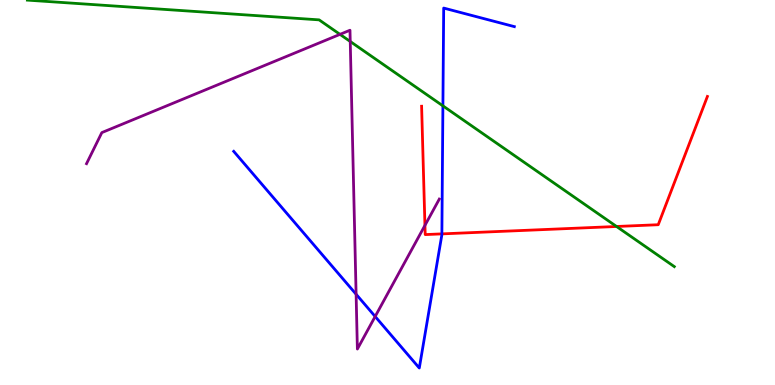[{'lines': ['blue', 'red'], 'intersections': [{'x': 5.7, 'y': 3.93}]}, {'lines': ['green', 'red'], 'intersections': [{'x': 7.96, 'y': 4.12}]}, {'lines': ['purple', 'red'], 'intersections': [{'x': 5.48, 'y': 4.15}]}, {'lines': ['blue', 'green'], 'intersections': [{'x': 5.71, 'y': 7.25}]}, {'lines': ['blue', 'purple'], 'intersections': [{'x': 4.59, 'y': 2.36}, {'x': 4.84, 'y': 1.78}]}, {'lines': ['green', 'purple'], 'intersections': [{'x': 4.39, 'y': 9.11}, {'x': 4.52, 'y': 8.92}]}]